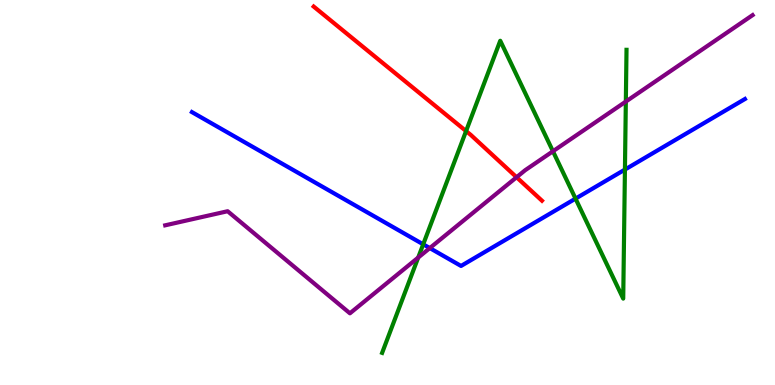[{'lines': ['blue', 'red'], 'intersections': []}, {'lines': ['green', 'red'], 'intersections': [{'x': 6.01, 'y': 6.6}]}, {'lines': ['purple', 'red'], 'intersections': [{'x': 6.67, 'y': 5.4}]}, {'lines': ['blue', 'green'], 'intersections': [{'x': 5.46, 'y': 3.65}, {'x': 7.43, 'y': 4.84}, {'x': 8.06, 'y': 5.6}]}, {'lines': ['blue', 'purple'], 'intersections': [{'x': 5.55, 'y': 3.56}]}, {'lines': ['green', 'purple'], 'intersections': [{'x': 5.4, 'y': 3.31}, {'x': 7.13, 'y': 6.07}, {'x': 8.08, 'y': 7.36}]}]